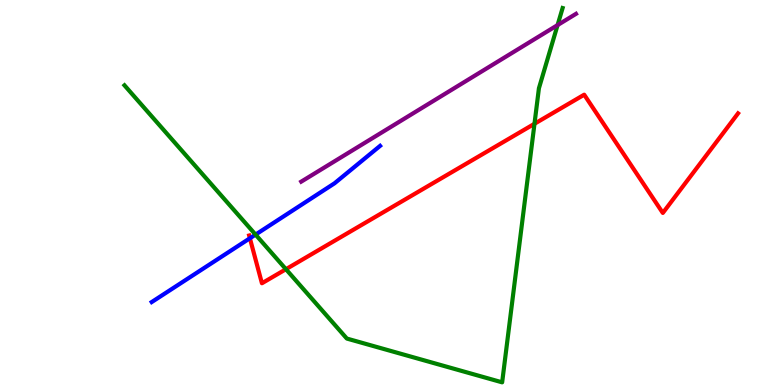[{'lines': ['blue', 'red'], 'intersections': [{'x': 3.22, 'y': 3.81}]}, {'lines': ['green', 'red'], 'intersections': [{'x': 3.69, 'y': 3.01}, {'x': 6.9, 'y': 6.78}]}, {'lines': ['purple', 'red'], 'intersections': []}, {'lines': ['blue', 'green'], 'intersections': [{'x': 3.3, 'y': 3.91}]}, {'lines': ['blue', 'purple'], 'intersections': []}, {'lines': ['green', 'purple'], 'intersections': [{'x': 7.19, 'y': 9.35}]}]